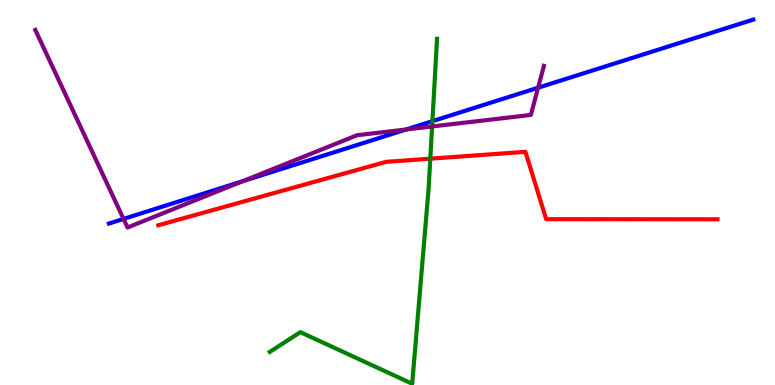[{'lines': ['blue', 'red'], 'intersections': []}, {'lines': ['green', 'red'], 'intersections': [{'x': 5.55, 'y': 5.88}]}, {'lines': ['purple', 'red'], 'intersections': []}, {'lines': ['blue', 'green'], 'intersections': [{'x': 5.58, 'y': 6.85}]}, {'lines': ['blue', 'purple'], 'intersections': [{'x': 1.59, 'y': 4.31}, {'x': 3.13, 'y': 5.29}, {'x': 5.24, 'y': 6.64}, {'x': 6.94, 'y': 7.72}]}, {'lines': ['green', 'purple'], 'intersections': [{'x': 5.58, 'y': 6.72}]}]